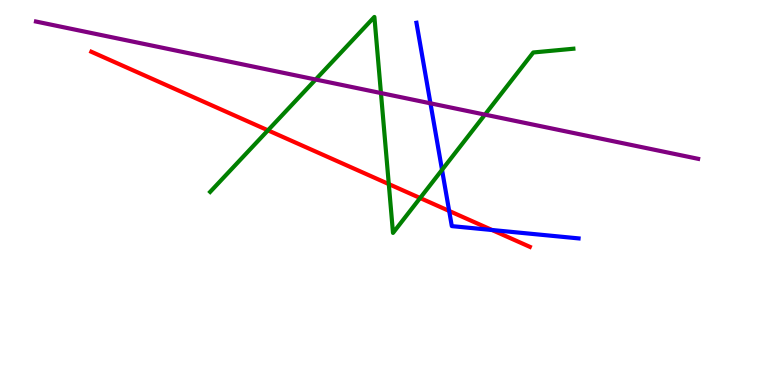[{'lines': ['blue', 'red'], 'intersections': [{'x': 5.8, 'y': 4.52}, {'x': 6.35, 'y': 4.03}]}, {'lines': ['green', 'red'], 'intersections': [{'x': 3.46, 'y': 6.61}, {'x': 5.02, 'y': 5.22}, {'x': 5.42, 'y': 4.86}]}, {'lines': ['purple', 'red'], 'intersections': []}, {'lines': ['blue', 'green'], 'intersections': [{'x': 5.7, 'y': 5.59}]}, {'lines': ['blue', 'purple'], 'intersections': [{'x': 5.55, 'y': 7.32}]}, {'lines': ['green', 'purple'], 'intersections': [{'x': 4.07, 'y': 7.93}, {'x': 4.92, 'y': 7.58}, {'x': 6.26, 'y': 7.02}]}]